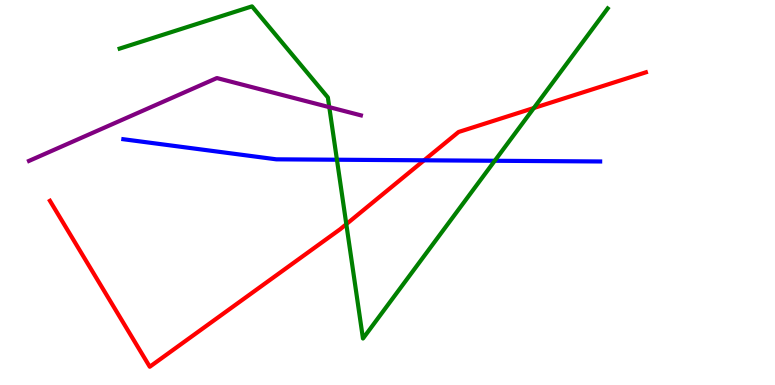[{'lines': ['blue', 'red'], 'intersections': [{'x': 5.47, 'y': 5.84}]}, {'lines': ['green', 'red'], 'intersections': [{'x': 4.47, 'y': 4.18}, {'x': 6.89, 'y': 7.19}]}, {'lines': ['purple', 'red'], 'intersections': []}, {'lines': ['blue', 'green'], 'intersections': [{'x': 4.35, 'y': 5.85}, {'x': 6.38, 'y': 5.82}]}, {'lines': ['blue', 'purple'], 'intersections': []}, {'lines': ['green', 'purple'], 'intersections': [{'x': 4.25, 'y': 7.22}]}]